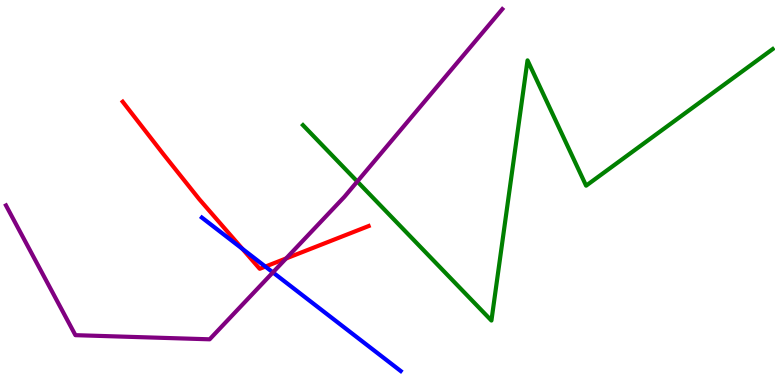[{'lines': ['blue', 'red'], 'intersections': [{'x': 3.13, 'y': 3.54}, {'x': 3.42, 'y': 3.08}]}, {'lines': ['green', 'red'], 'intersections': []}, {'lines': ['purple', 'red'], 'intersections': [{'x': 3.69, 'y': 3.29}]}, {'lines': ['blue', 'green'], 'intersections': []}, {'lines': ['blue', 'purple'], 'intersections': [{'x': 3.52, 'y': 2.92}]}, {'lines': ['green', 'purple'], 'intersections': [{'x': 4.61, 'y': 5.29}]}]